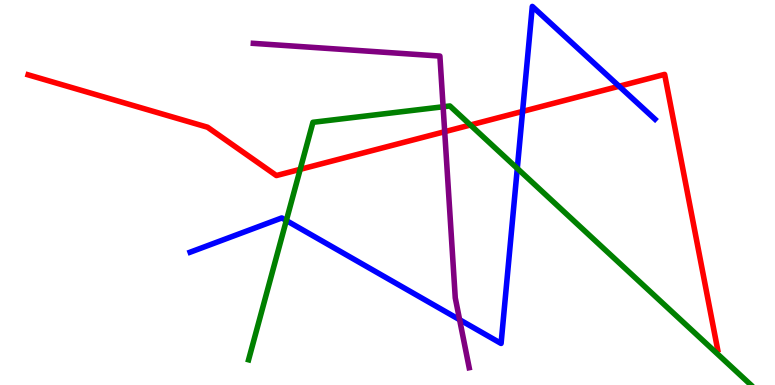[{'lines': ['blue', 'red'], 'intersections': [{'x': 6.74, 'y': 7.11}, {'x': 7.99, 'y': 7.76}]}, {'lines': ['green', 'red'], 'intersections': [{'x': 3.87, 'y': 5.6}, {'x': 6.07, 'y': 6.75}]}, {'lines': ['purple', 'red'], 'intersections': [{'x': 5.74, 'y': 6.58}]}, {'lines': ['blue', 'green'], 'intersections': [{'x': 3.69, 'y': 4.27}, {'x': 6.67, 'y': 5.62}]}, {'lines': ['blue', 'purple'], 'intersections': [{'x': 5.93, 'y': 1.7}]}, {'lines': ['green', 'purple'], 'intersections': [{'x': 5.72, 'y': 7.23}]}]